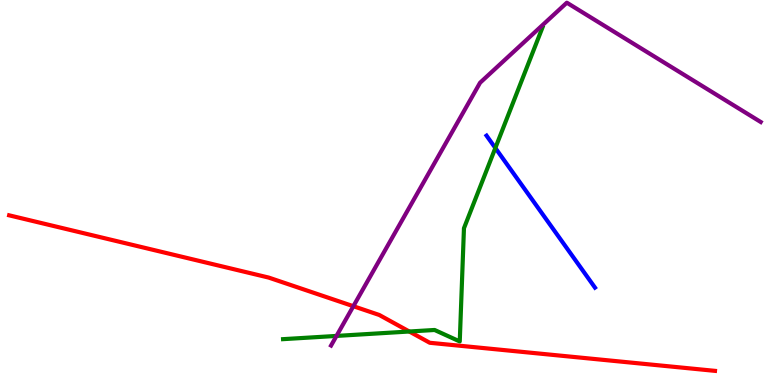[{'lines': ['blue', 'red'], 'intersections': []}, {'lines': ['green', 'red'], 'intersections': [{'x': 5.28, 'y': 1.39}]}, {'lines': ['purple', 'red'], 'intersections': [{'x': 4.56, 'y': 2.05}]}, {'lines': ['blue', 'green'], 'intersections': [{'x': 6.39, 'y': 6.16}]}, {'lines': ['blue', 'purple'], 'intersections': []}, {'lines': ['green', 'purple'], 'intersections': [{'x': 4.34, 'y': 1.27}]}]